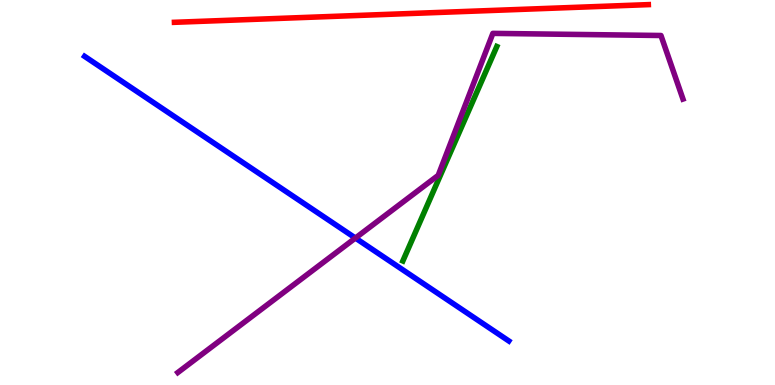[{'lines': ['blue', 'red'], 'intersections': []}, {'lines': ['green', 'red'], 'intersections': []}, {'lines': ['purple', 'red'], 'intersections': []}, {'lines': ['blue', 'green'], 'intersections': []}, {'lines': ['blue', 'purple'], 'intersections': [{'x': 4.59, 'y': 3.82}]}, {'lines': ['green', 'purple'], 'intersections': []}]